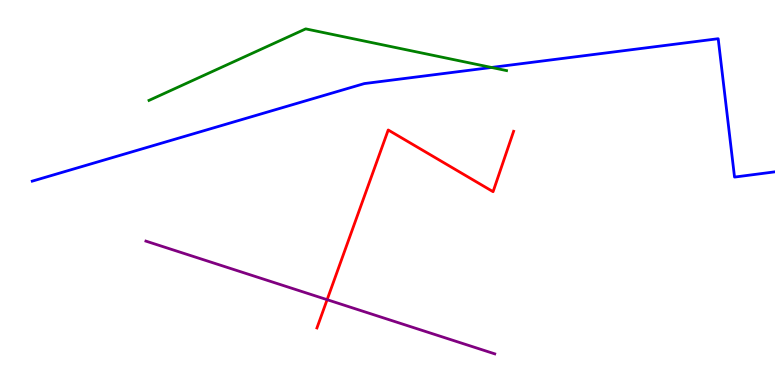[{'lines': ['blue', 'red'], 'intersections': []}, {'lines': ['green', 'red'], 'intersections': []}, {'lines': ['purple', 'red'], 'intersections': [{'x': 4.22, 'y': 2.22}]}, {'lines': ['blue', 'green'], 'intersections': [{'x': 6.34, 'y': 8.25}]}, {'lines': ['blue', 'purple'], 'intersections': []}, {'lines': ['green', 'purple'], 'intersections': []}]